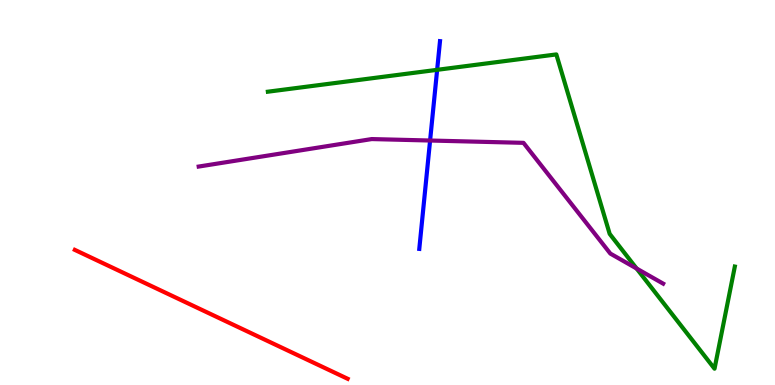[{'lines': ['blue', 'red'], 'intersections': []}, {'lines': ['green', 'red'], 'intersections': []}, {'lines': ['purple', 'red'], 'intersections': []}, {'lines': ['blue', 'green'], 'intersections': [{'x': 5.64, 'y': 8.19}]}, {'lines': ['blue', 'purple'], 'intersections': [{'x': 5.55, 'y': 6.35}]}, {'lines': ['green', 'purple'], 'intersections': [{'x': 8.21, 'y': 3.03}]}]